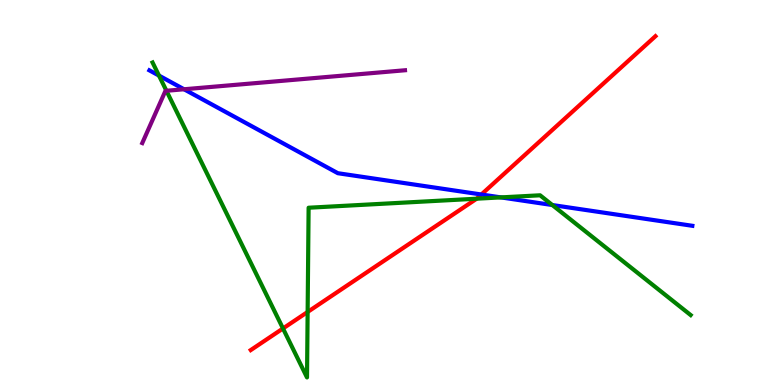[{'lines': ['blue', 'red'], 'intersections': [{'x': 6.21, 'y': 4.95}]}, {'lines': ['green', 'red'], 'intersections': [{'x': 3.65, 'y': 1.47}, {'x': 3.97, 'y': 1.9}, {'x': 6.15, 'y': 4.84}]}, {'lines': ['purple', 'red'], 'intersections': []}, {'lines': ['blue', 'green'], 'intersections': [{'x': 2.05, 'y': 8.04}, {'x': 6.46, 'y': 4.87}, {'x': 7.13, 'y': 4.67}]}, {'lines': ['blue', 'purple'], 'intersections': [{'x': 2.37, 'y': 7.68}]}, {'lines': ['green', 'purple'], 'intersections': [{'x': 2.15, 'y': 7.64}]}]